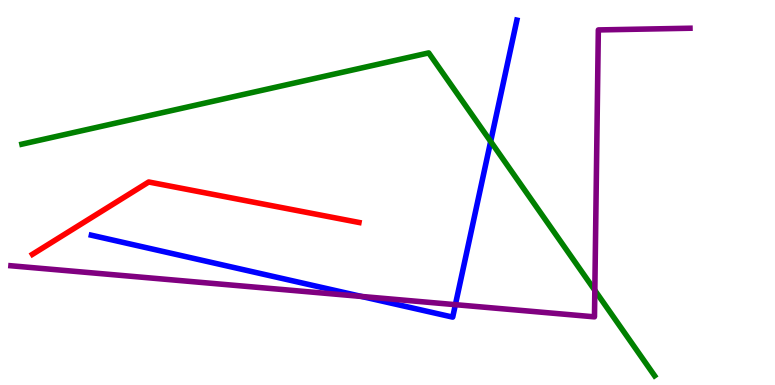[{'lines': ['blue', 'red'], 'intersections': []}, {'lines': ['green', 'red'], 'intersections': []}, {'lines': ['purple', 'red'], 'intersections': []}, {'lines': ['blue', 'green'], 'intersections': [{'x': 6.33, 'y': 6.33}]}, {'lines': ['blue', 'purple'], 'intersections': [{'x': 4.67, 'y': 2.3}, {'x': 5.88, 'y': 2.09}]}, {'lines': ['green', 'purple'], 'intersections': [{'x': 7.68, 'y': 2.46}]}]